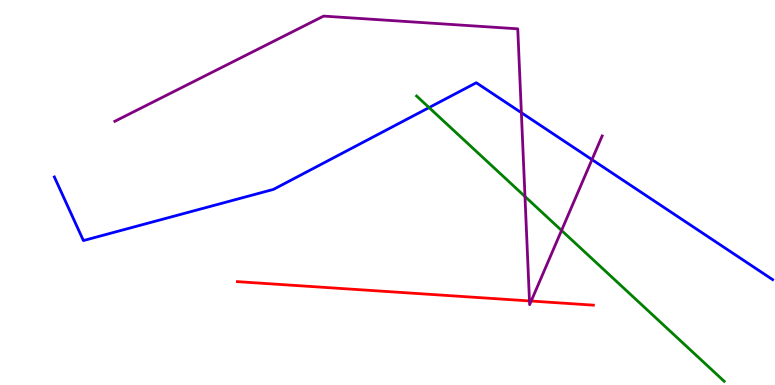[{'lines': ['blue', 'red'], 'intersections': []}, {'lines': ['green', 'red'], 'intersections': []}, {'lines': ['purple', 'red'], 'intersections': [{'x': 6.83, 'y': 2.18}, {'x': 6.85, 'y': 2.18}]}, {'lines': ['blue', 'green'], 'intersections': [{'x': 5.54, 'y': 7.21}]}, {'lines': ['blue', 'purple'], 'intersections': [{'x': 6.73, 'y': 7.07}, {'x': 7.64, 'y': 5.85}]}, {'lines': ['green', 'purple'], 'intersections': [{'x': 6.77, 'y': 4.9}, {'x': 7.25, 'y': 4.01}]}]